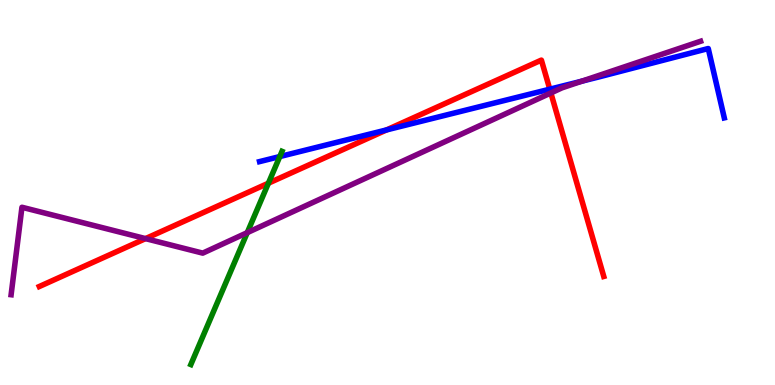[{'lines': ['blue', 'red'], 'intersections': [{'x': 4.99, 'y': 6.63}, {'x': 7.09, 'y': 7.68}]}, {'lines': ['green', 'red'], 'intersections': [{'x': 3.46, 'y': 5.24}]}, {'lines': ['purple', 'red'], 'intersections': [{'x': 1.88, 'y': 3.8}, {'x': 7.11, 'y': 7.59}]}, {'lines': ['blue', 'green'], 'intersections': [{'x': 3.61, 'y': 5.93}]}, {'lines': ['blue', 'purple'], 'intersections': [{'x': 7.51, 'y': 7.89}]}, {'lines': ['green', 'purple'], 'intersections': [{'x': 3.19, 'y': 3.96}]}]